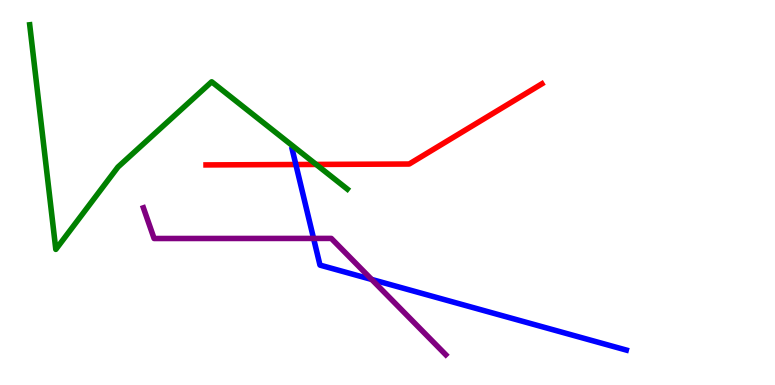[{'lines': ['blue', 'red'], 'intersections': [{'x': 3.82, 'y': 5.73}]}, {'lines': ['green', 'red'], 'intersections': [{'x': 4.08, 'y': 5.73}]}, {'lines': ['purple', 'red'], 'intersections': []}, {'lines': ['blue', 'green'], 'intersections': []}, {'lines': ['blue', 'purple'], 'intersections': [{'x': 4.05, 'y': 3.81}, {'x': 4.8, 'y': 2.74}]}, {'lines': ['green', 'purple'], 'intersections': []}]